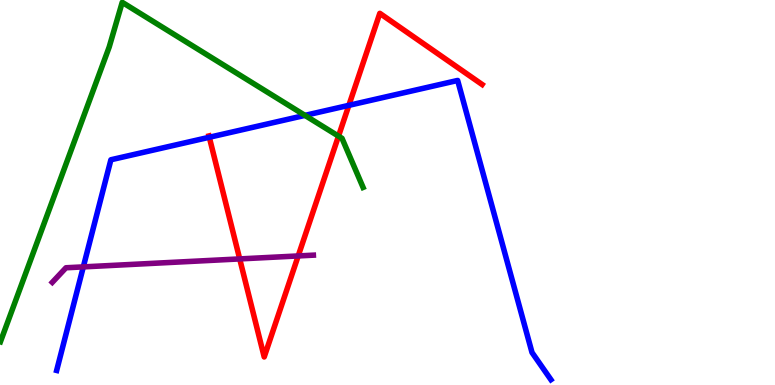[{'lines': ['blue', 'red'], 'intersections': [{'x': 2.7, 'y': 6.43}, {'x': 4.5, 'y': 7.26}]}, {'lines': ['green', 'red'], 'intersections': [{'x': 4.37, 'y': 6.46}]}, {'lines': ['purple', 'red'], 'intersections': [{'x': 3.09, 'y': 3.27}, {'x': 3.85, 'y': 3.35}]}, {'lines': ['blue', 'green'], 'intersections': [{'x': 3.93, 'y': 7.0}]}, {'lines': ['blue', 'purple'], 'intersections': [{'x': 1.08, 'y': 3.07}]}, {'lines': ['green', 'purple'], 'intersections': []}]